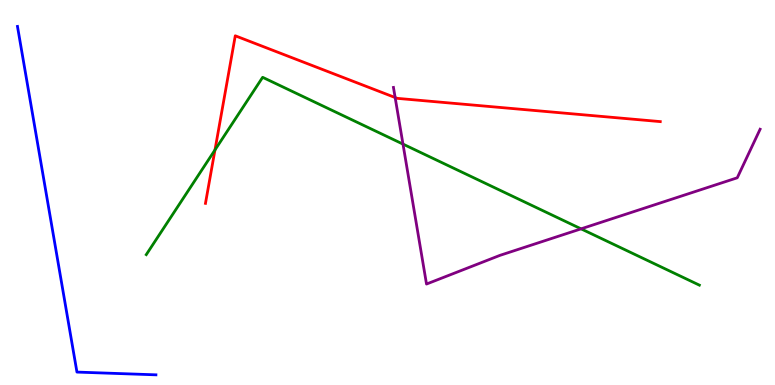[{'lines': ['blue', 'red'], 'intersections': []}, {'lines': ['green', 'red'], 'intersections': [{'x': 2.77, 'y': 6.11}]}, {'lines': ['purple', 'red'], 'intersections': [{'x': 5.1, 'y': 7.47}]}, {'lines': ['blue', 'green'], 'intersections': []}, {'lines': ['blue', 'purple'], 'intersections': []}, {'lines': ['green', 'purple'], 'intersections': [{'x': 5.2, 'y': 6.26}, {'x': 7.5, 'y': 4.06}]}]